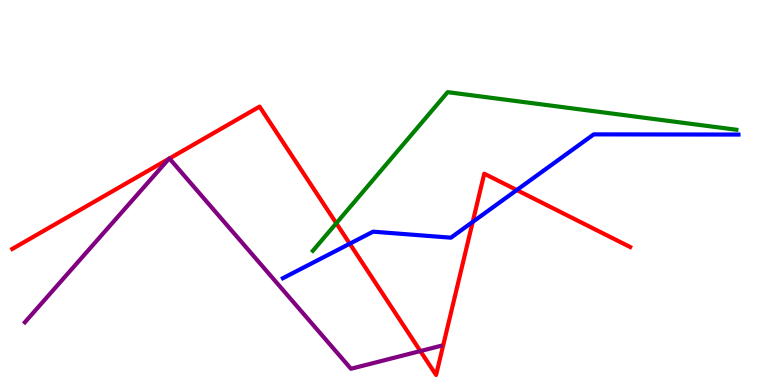[{'lines': ['blue', 'red'], 'intersections': [{'x': 4.51, 'y': 3.67}, {'x': 6.1, 'y': 4.24}, {'x': 6.67, 'y': 5.06}]}, {'lines': ['green', 'red'], 'intersections': [{'x': 4.34, 'y': 4.2}]}, {'lines': ['purple', 'red'], 'intersections': [{'x': 2.18, 'y': 5.88}, {'x': 2.19, 'y': 5.88}, {'x': 5.42, 'y': 0.881}]}, {'lines': ['blue', 'green'], 'intersections': []}, {'lines': ['blue', 'purple'], 'intersections': []}, {'lines': ['green', 'purple'], 'intersections': []}]